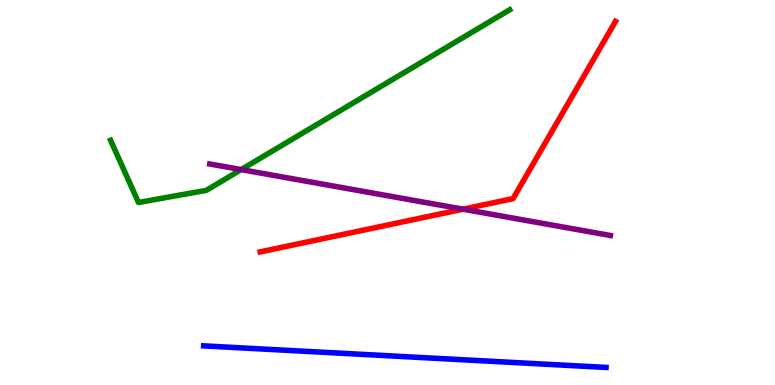[{'lines': ['blue', 'red'], 'intersections': []}, {'lines': ['green', 'red'], 'intersections': []}, {'lines': ['purple', 'red'], 'intersections': [{'x': 5.97, 'y': 4.57}]}, {'lines': ['blue', 'green'], 'intersections': []}, {'lines': ['blue', 'purple'], 'intersections': []}, {'lines': ['green', 'purple'], 'intersections': [{'x': 3.11, 'y': 5.59}]}]